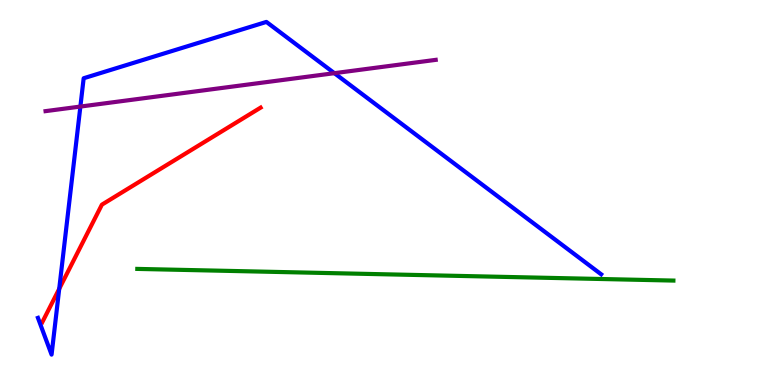[{'lines': ['blue', 'red'], 'intersections': [{'x': 0.764, 'y': 2.5}]}, {'lines': ['green', 'red'], 'intersections': []}, {'lines': ['purple', 'red'], 'intersections': []}, {'lines': ['blue', 'green'], 'intersections': []}, {'lines': ['blue', 'purple'], 'intersections': [{'x': 1.04, 'y': 7.23}, {'x': 4.31, 'y': 8.1}]}, {'lines': ['green', 'purple'], 'intersections': []}]